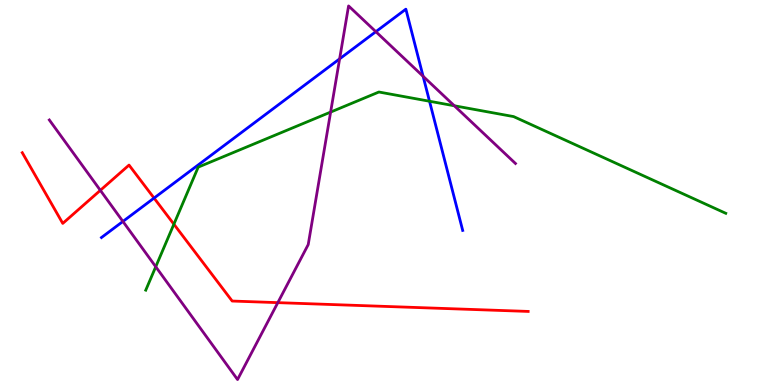[{'lines': ['blue', 'red'], 'intersections': [{'x': 1.99, 'y': 4.86}]}, {'lines': ['green', 'red'], 'intersections': [{'x': 2.24, 'y': 4.18}]}, {'lines': ['purple', 'red'], 'intersections': [{'x': 1.29, 'y': 5.06}, {'x': 3.58, 'y': 2.14}]}, {'lines': ['blue', 'green'], 'intersections': [{'x': 5.54, 'y': 7.37}]}, {'lines': ['blue', 'purple'], 'intersections': [{'x': 1.59, 'y': 4.25}, {'x': 4.38, 'y': 8.47}, {'x': 4.85, 'y': 9.18}, {'x': 5.46, 'y': 8.02}]}, {'lines': ['green', 'purple'], 'intersections': [{'x': 2.01, 'y': 3.07}, {'x': 4.27, 'y': 7.09}, {'x': 5.86, 'y': 7.25}]}]